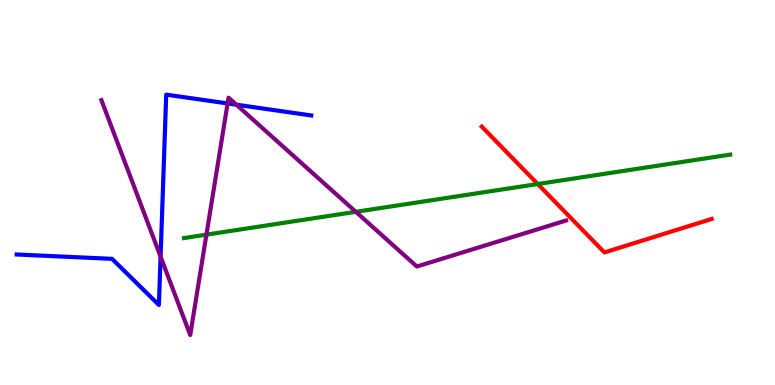[{'lines': ['blue', 'red'], 'intersections': []}, {'lines': ['green', 'red'], 'intersections': [{'x': 6.94, 'y': 5.22}]}, {'lines': ['purple', 'red'], 'intersections': []}, {'lines': ['blue', 'green'], 'intersections': []}, {'lines': ['blue', 'purple'], 'intersections': [{'x': 2.07, 'y': 3.33}, {'x': 2.94, 'y': 7.31}, {'x': 3.05, 'y': 7.28}]}, {'lines': ['green', 'purple'], 'intersections': [{'x': 2.66, 'y': 3.91}, {'x': 4.59, 'y': 4.5}]}]